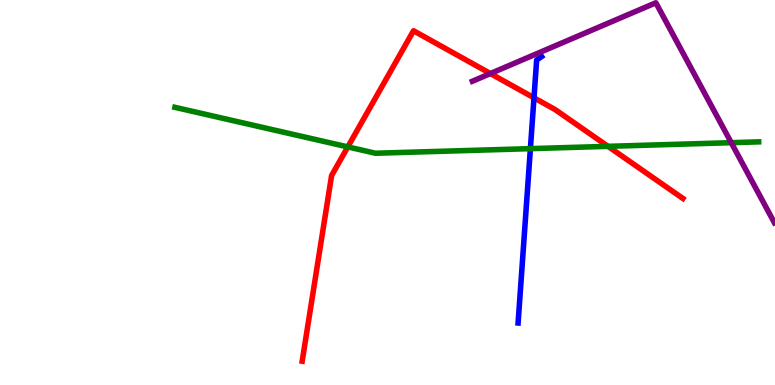[{'lines': ['blue', 'red'], 'intersections': [{'x': 6.89, 'y': 7.46}]}, {'lines': ['green', 'red'], 'intersections': [{'x': 4.49, 'y': 6.18}, {'x': 7.84, 'y': 6.2}]}, {'lines': ['purple', 'red'], 'intersections': [{'x': 6.33, 'y': 8.09}]}, {'lines': ['blue', 'green'], 'intersections': [{'x': 6.84, 'y': 6.14}]}, {'lines': ['blue', 'purple'], 'intersections': []}, {'lines': ['green', 'purple'], 'intersections': [{'x': 9.44, 'y': 6.29}]}]